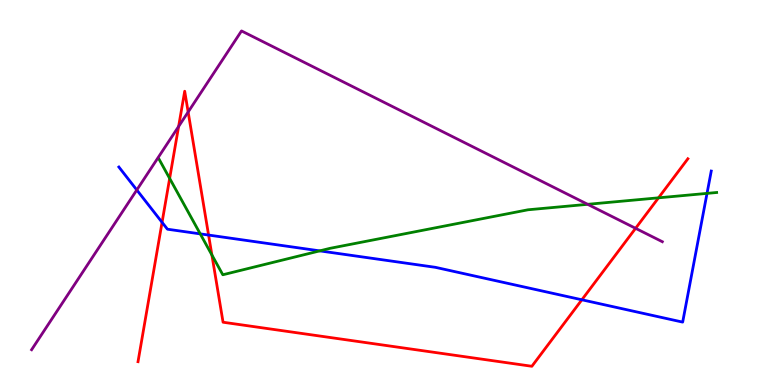[{'lines': ['blue', 'red'], 'intersections': [{'x': 2.09, 'y': 4.23}, {'x': 2.69, 'y': 3.89}, {'x': 7.51, 'y': 2.21}]}, {'lines': ['green', 'red'], 'intersections': [{'x': 2.19, 'y': 5.37}, {'x': 2.73, 'y': 3.38}, {'x': 8.5, 'y': 4.86}]}, {'lines': ['purple', 'red'], 'intersections': [{'x': 2.3, 'y': 6.72}, {'x': 2.43, 'y': 7.09}, {'x': 8.2, 'y': 4.07}]}, {'lines': ['blue', 'green'], 'intersections': [{'x': 2.58, 'y': 3.93}, {'x': 4.13, 'y': 3.48}, {'x': 9.12, 'y': 4.98}]}, {'lines': ['blue', 'purple'], 'intersections': [{'x': 1.77, 'y': 5.07}]}, {'lines': ['green', 'purple'], 'intersections': [{'x': 7.58, 'y': 4.69}]}]